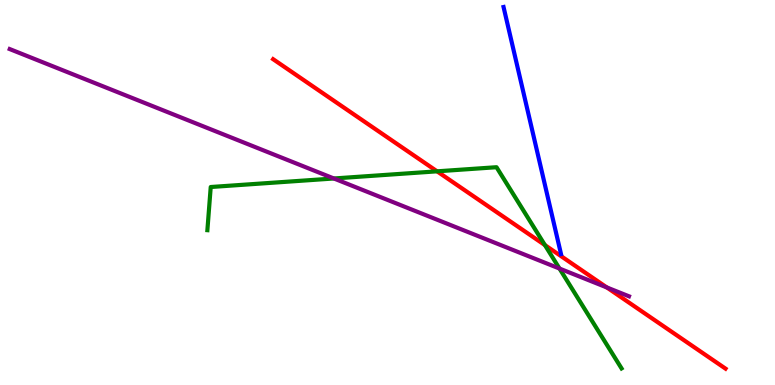[{'lines': ['blue', 'red'], 'intersections': []}, {'lines': ['green', 'red'], 'intersections': [{'x': 5.64, 'y': 5.55}, {'x': 7.03, 'y': 3.63}]}, {'lines': ['purple', 'red'], 'intersections': [{'x': 7.83, 'y': 2.53}]}, {'lines': ['blue', 'green'], 'intersections': []}, {'lines': ['blue', 'purple'], 'intersections': []}, {'lines': ['green', 'purple'], 'intersections': [{'x': 4.31, 'y': 5.36}, {'x': 7.22, 'y': 3.02}]}]